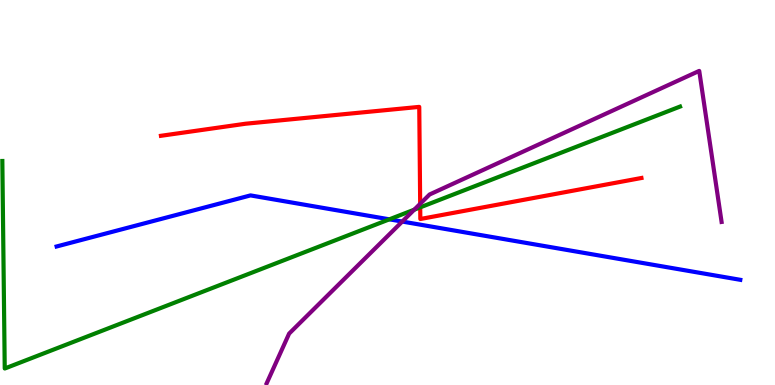[{'lines': ['blue', 'red'], 'intersections': []}, {'lines': ['green', 'red'], 'intersections': [{'x': 5.42, 'y': 4.61}]}, {'lines': ['purple', 'red'], 'intersections': [{'x': 5.42, 'y': 4.71}]}, {'lines': ['blue', 'green'], 'intersections': [{'x': 5.02, 'y': 4.3}]}, {'lines': ['blue', 'purple'], 'intersections': [{'x': 5.19, 'y': 4.25}]}, {'lines': ['green', 'purple'], 'intersections': [{'x': 5.35, 'y': 4.55}]}]